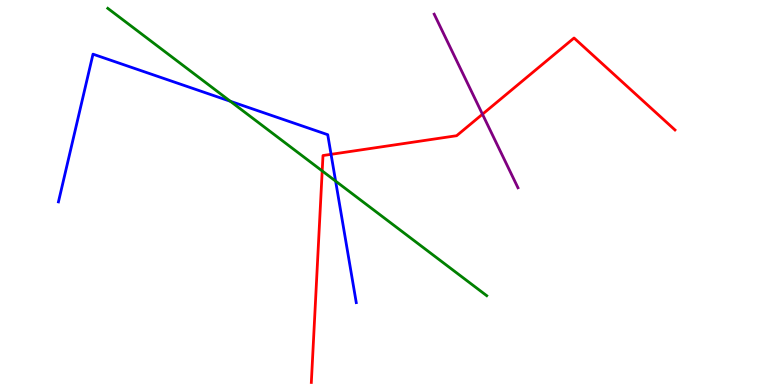[{'lines': ['blue', 'red'], 'intersections': [{'x': 4.27, 'y': 5.99}]}, {'lines': ['green', 'red'], 'intersections': [{'x': 4.16, 'y': 5.56}]}, {'lines': ['purple', 'red'], 'intersections': [{'x': 6.23, 'y': 7.03}]}, {'lines': ['blue', 'green'], 'intersections': [{'x': 2.97, 'y': 7.37}, {'x': 4.33, 'y': 5.3}]}, {'lines': ['blue', 'purple'], 'intersections': []}, {'lines': ['green', 'purple'], 'intersections': []}]